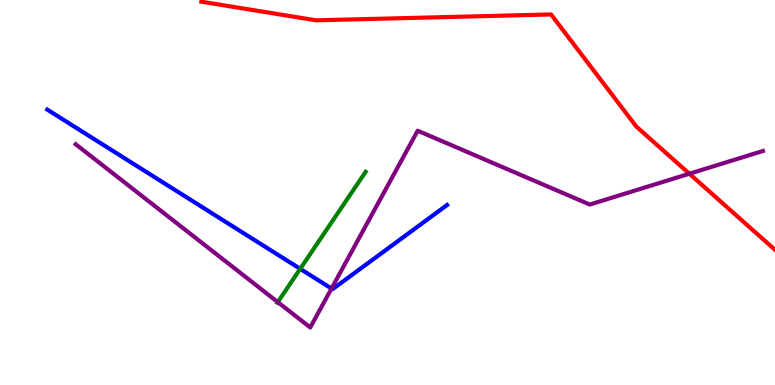[{'lines': ['blue', 'red'], 'intersections': []}, {'lines': ['green', 'red'], 'intersections': []}, {'lines': ['purple', 'red'], 'intersections': [{'x': 8.9, 'y': 5.49}]}, {'lines': ['blue', 'green'], 'intersections': [{'x': 3.87, 'y': 3.02}]}, {'lines': ['blue', 'purple'], 'intersections': [{'x': 4.28, 'y': 2.51}]}, {'lines': ['green', 'purple'], 'intersections': [{'x': 3.58, 'y': 2.15}]}]